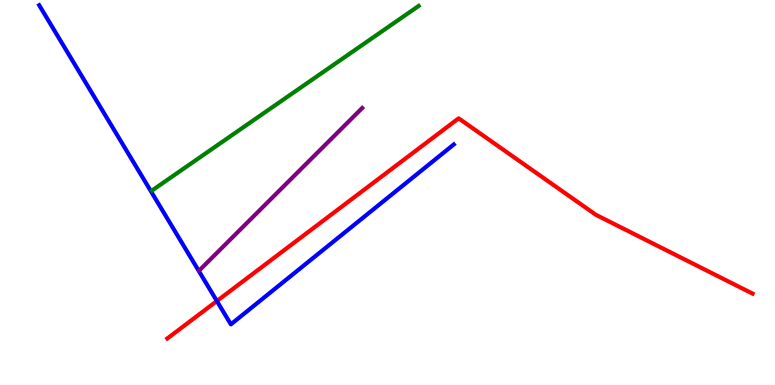[{'lines': ['blue', 'red'], 'intersections': [{'x': 2.8, 'y': 2.18}]}, {'lines': ['green', 'red'], 'intersections': []}, {'lines': ['purple', 'red'], 'intersections': []}, {'lines': ['blue', 'green'], 'intersections': []}, {'lines': ['blue', 'purple'], 'intersections': []}, {'lines': ['green', 'purple'], 'intersections': []}]